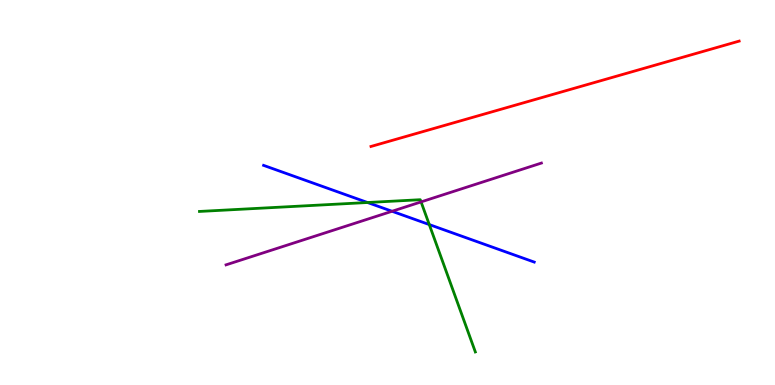[{'lines': ['blue', 'red'], 'intersections': []}, {'lines': ['green', 'red'], 'intersections': []}, {'lines': ['purple', 'red'], 'intersections': []}, {'lines': ['blue', 'green'], 'intersections': [{'x': 4.74, 'y': 4.74}, {'x': 5.54, 'y': 4.17}]}, {'lines': ['blue', 'purple'], 'intersections': [{'x': 5.06, 'y': 4.51}]}, {'lines': ['green', 'purple'], 'intersections': [{'x': 5.43, 'y': 4.76}]}]